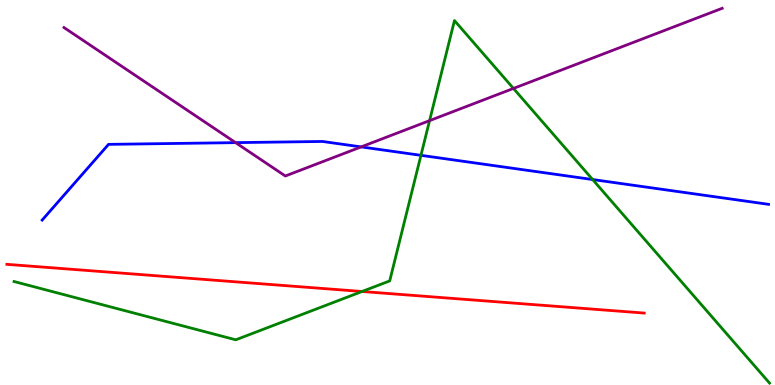[{'lines': ['blue', 'red'], 'intersections': []}, {'lines': ['green', 'red'], 'intersections': [{'x': 4.67, 'y': 2.43}]}, {'lines': ['purple', 'red'], 'intersections': []}, {'lines': ['blue', 'green'], 'intersections': [{'x': 5.43, 'y': 5.97}, {'x': 7.65, 'y': 5.34}]}, {'lines': ['blue', 'purple'], 'intersections': [{'x': 3.04, 'y': 6.3}, {'x': 4.66, 'y': 6.18}]}, {'lines': ['green', 'purple'], 'intersections': [{'x': 5.54, 'y': 6.87}, {'x': 6.63, 'y': 7.7}]}]